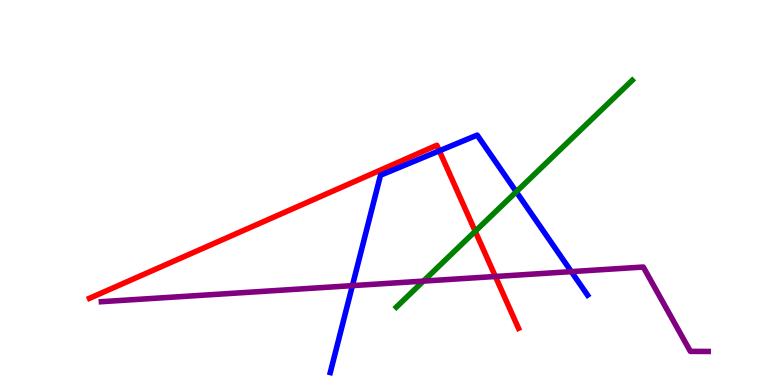[{'lines': ['blue', 'red'], 'intersections': [{'x': 5.67, 'y': 6.08}]}, {'lines': ['green', 'red'], 'intersections': [{'x': 6.13, 'y': 3.99}]}, {'lines': ['purple', 'red'], 'intersections': [{'x': 6.39, 'y': 2.82}]}, {'lines': ['blue', 'green'], 'intersections': [{'x': 6.66, 'y': 5.02}]}, {'lines': ['blue', 'purple'], 'intersections': [{'x': 4.55, 'y': 2.58}, {'x': 7.37, 'y': 2.94}]}, {'lines': ['green', 'purple'], 'intersections': [{'x': 5.46, 'y': 2.7}]}]